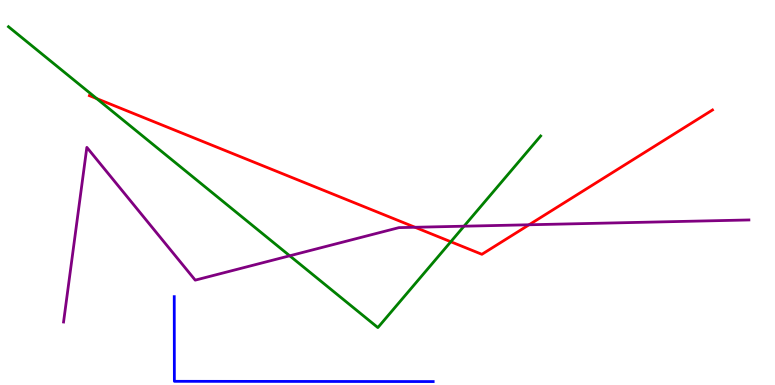[{'lines': ['blue', 'red'], 'intersections': []}, {'lines': ['green', 'red'], 'intersections': [{'x': 1.25, 'y': 7.44}, {'x': 5.82, 'y': 3.72}]}, {'lines': ['purple', 'red'], 'intersections': [{'x': 5.35, 'y': 4.1}, {'x': 6.83, 'y': 4.16}]}, {'lines': ['blue', 'green'], 'intersections': []}, {'lines': ['blue', 'purple'], 'intersections': []}, {'lines': ['green', 'purple'], 'intersections': [{'x': 3.74, 'y': 3.36}, {'x': 5.99, 'y': 4.12}]}]